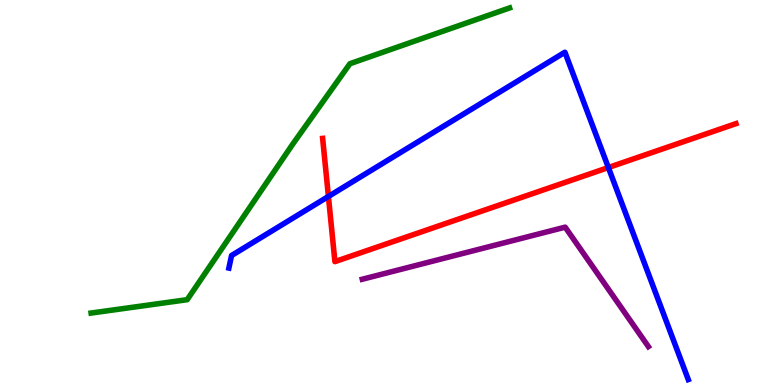[{'lines': ['blue', 'red'], 'intersections': [{'x': 4.24, 'y': 4.9}, {'x': 7.85, 'y': 5.65}]}, {'lines': ['green', 'red'], 'intersections': []}, {'lines': ['purple', 'red'], 'intersections': []}, {'lines': ['blue', 'green'], 'intersections': []}, {'lines': ['blue', 'purple'], 'intersections': []}, {'lines': ['green', 'purple'], 'intersections': []}]